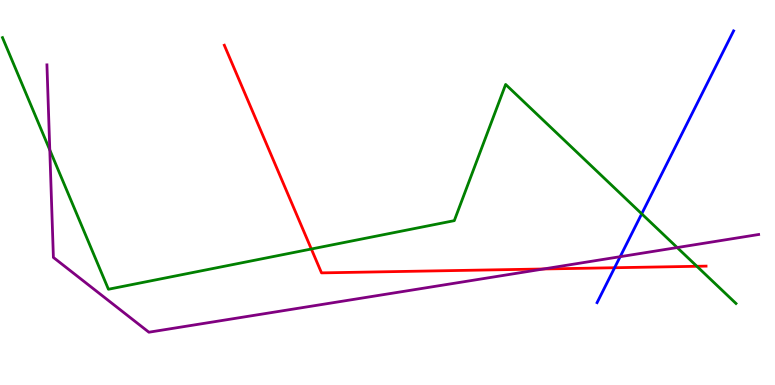[{'lines': ['blue', 'red'], 'intersections': [{'x': 7.93, 'y': 3.05}]}, {'lines': ['green', 'red'], 'intersections': [{'x': 4.02, 'y': 3.53}, {'x': 8.99, 'y': 3.08}]}, {'lines': ['purple', 'red'], 'intersections': [{'x': 7.01, 'y': 3.01}]}, {'lines': ['blue', 'green'], 'intersections': [{'x': 8.28, 'y': 4.45}]}, {'lines': ['blue', 'purple'], 'intersections': [{'x': 8.0, 'y': 3.33}]}, {'lines': ['green', 'purple'], 'intersections': [{'x': 0.642, 'y': 6.1}, {'x': 8.74, 'y': 3.57}]}]